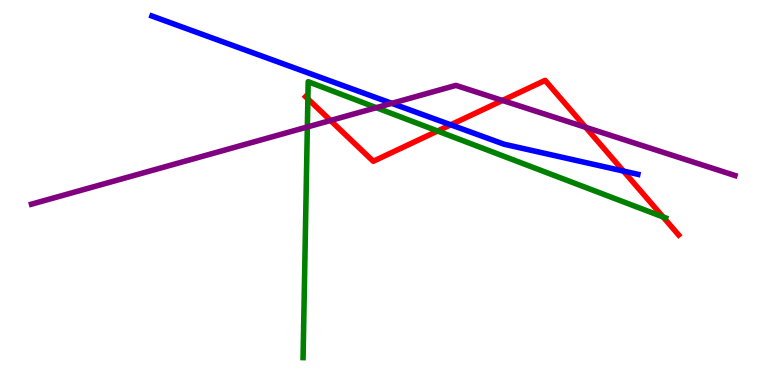[{'lines': ['blue', 'red'], 'intersections': [{'x': 5.82, 'y': 6.76}, {'x': 8.04, 'y': 5.56}]}, {'lines': ['green', 'red'], 'intersections': [{'x': 3.97, 'y': 7.43}, {'x': 5.65, 'y': 6.6}, {'x': 8.56, 'y': 4.36}]}, {'lines': ['purple', 'red'], 'intersections': [{'x': 4.26, 'y': 6.87}, {'x': 6.48, 'y': 7.39}, {'x': 7.56, 'y': 6.69}]}, {'lines': ['blue', 'green'], 'intersections': []}, {'lines': ['blue', 'purple'], 'intersections': [{'x': 5.06, 'y': 7.32}]}, {'lines': ['green', 'purple'], 'intersections': [{'x': 3.97, 'y': 6.7}, {'x': 4.86, 'y': 7.2}]}]